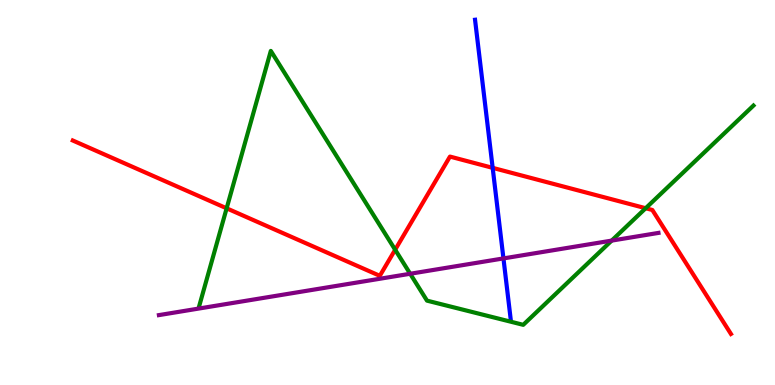[{'lines': ['blue', 'red'], 'intersections': [{'x': 6.36, 'y': 5.64}]}, {'lines': ['green', 'red'], 'intersections': [{'x': 2.92, 'y': 4.59}, {'x': 5.1, 'y': 3.51}, {'x': 8.33, 'y': 4.59}]}, {'lines': ['purple', 'red'], 'intersections': []}, {'lines': ['blue', 'green'], 'intersections': []}, {'lines': ['blue', 'purple'], 'intersections': [{'x': 6.5, 'y': 3.29}]}, {'lines': ['green', 'purple'], 'intersections': [{'x': 5.29, 'y': 2.89}, {'x': 7.89, 'y': 3.75}]}]